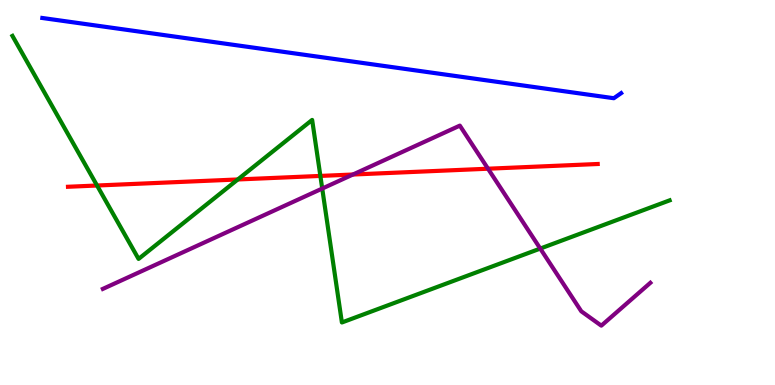[{'lines': ['blue', 'red'], 'intersections': []}, {'lines': ['green', 'red'], 'intersections': [{'x': 1.25, 'y': 5.18}, {'x': 3.07, 'y': 5.34}, {'x': 4.13, 'y': 5.43}]}, {'lines': ['purple', 'red'], 'intersections': [{'x': 4.55, 'y': 5.47}, {'x': 6.3, 'y': 5.62}]}, {'lines': ['blue', 'green'], 'intersections': []}, {'lines': ['blue', 'purple'], 'intersections': []}, {'lines': ['green', 'purple'], 'intersections': [{'x': 4.16, 'y': 5.1}, {'x': 6.97, 'y': 3.54}]}]